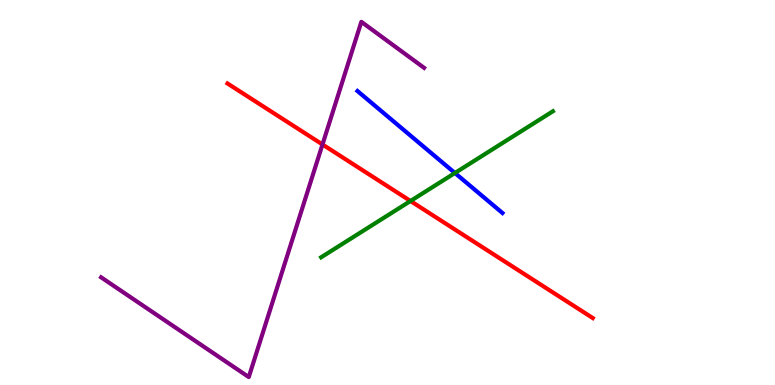[{'lines': ['blue', 'red'], 'intersections': []}, {'lines': ['green', 'red'], 'intersections': [{'x': 5.3, 'y': 4.78}]}, {'lines': ['purple', 'red'], 'intersections': [{'x': 4.16, 'y': 6.25}]}, {'lines': ['blue', 'green'], 'intersections': [{'x': 5.87, 'y': 5.51}]}, {'lines': ['blue', 'purple'], 'intersections': []}, {'lines': ['green', 'purple'], 'intersections': []}]